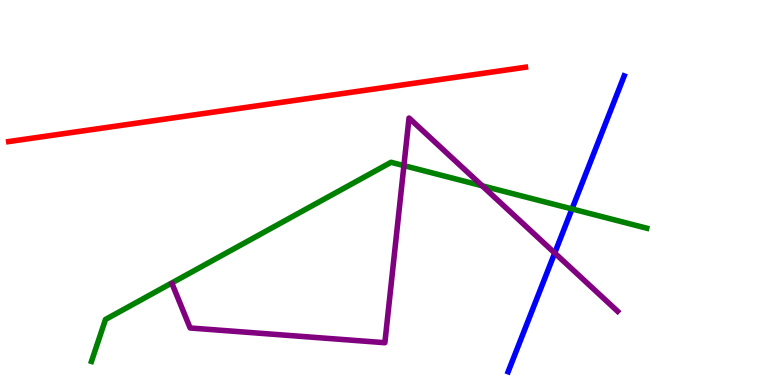[{'lines': ['blue', 'red'], 'intersections': []}, {'lines': ['green', 'red'], 'intersections': []}, {'lines': ['purple', 'red'], 'intersections': []}, {'lines': ['blue', 'green'], 'intersections': [{'x': 7.38, 'y': 4.57}]}, {'lines': ['blue', 'purple'], 'intersections': [{'x': 7.16, 'y': 3.43}]}, {'lines': ['green', 'purple'], 'intersections': [{'x': 5.21, 'y': 5.7}, {'x': 6.22, 'y': 5.17}]}]